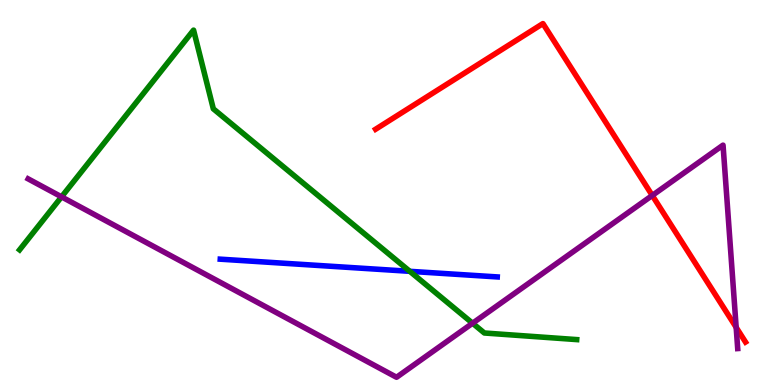[{'lines': ['blue', 'red'], 'intersections': []}, {'lines': ['green', 'red'], 'intersections': []}, {'lines': ['purple', 'red'], 'intersections': [{'x': 8.42, 'y': 4.92}, {'x': 9.5, 'y': 1.5}]}, {'lines': ['blue', 'green'], 'intersections': [{'x': 5.29, 'y': 2.95}]}, {'lines': ['blue', 'purple'], 'intersections': []}, {'lines': ['green', 'purple'], 'intersections': [{'x': 0.794, 'y': 4.89}, {'x': 6.1, 'y': 1.6}]}]